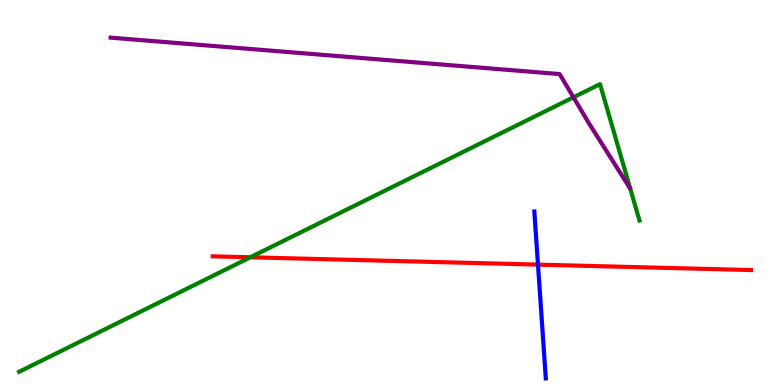[{'lines': ['blue', 'red'], 'intersections': [{'x': 6.94, 'y': 3.13}]}, {'lines': ['green', 'red'], 'intersections': [{'x': 3.23, 'y': 3.32}]}, {'lines': ['purple', 'red'], 'intersections': []}, {'lines': ['blue', 'green'], 'intersections': []}, {'lines': ['blue', 'purple'], 'intersections': []}, {'lines': ['green', 'purple'], 'intersections': [{'x': 7.4, 'y': 7.47}]}]